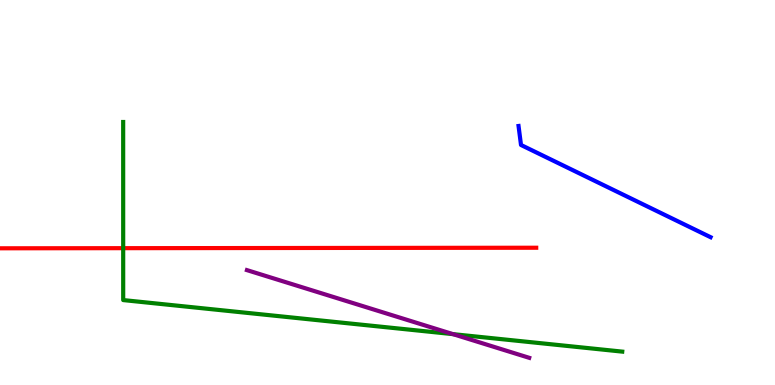[{'lines': ['blue', 'red'], 'intersections': []}, {'lines': ['green', 'red'], 'intersections': [{'x': 1.59, 'y': 3.55}]}, {'lines': ['purple', 'red'], 'intersections': []}, {'lines': ['blue', 'green'], 'intersections': []}, {'lines': ['blue', 'purple'], 'intersections': []}, {'lines': ['green', 'purple'], 'intersections': [{'x': 5.85, 'y': 1.32}]}]